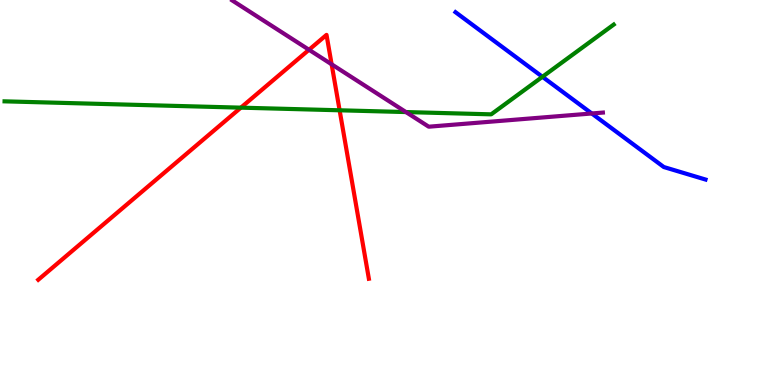[{'lines': ['blue', 'red'], 'intersections': []}, {'lines': ['green', 'red'], 'intersections': [{'x': 3.11, 'y': 7.2}, {'x': 4.38, 'y': 7.14}]}, {'lines': ['purple', 'red'], 'intersections': [{'x': 3.99, 'y': 8.71}, {'x': 4.28, 'y': 8.33}]}, {'lines': ['blue', 'green'], 'intersections': [{'x': 7.0, 'y': 8.01}]}, {'lines': ['blue', 'purple'], 'intersections': [{'x': 7.64, 'y': 7.05}]}, {'lines': ['green', 'purple'], 'intersections': [{'x': 5.24, 'y': 7.09}]}]